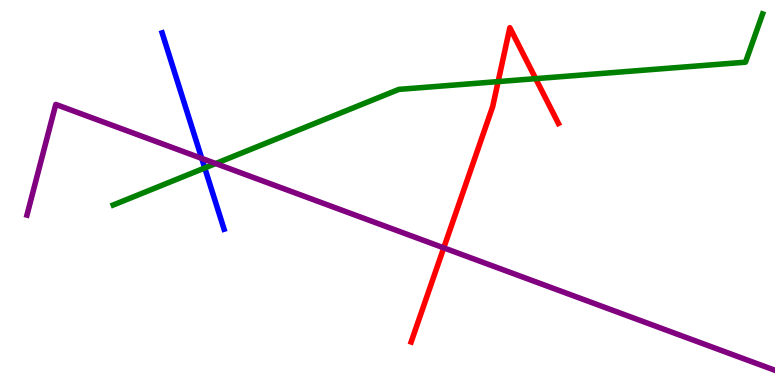[{'lines': ['blue', 'red'], 'intersections': []}, {'lines': ['green', 'red'], 'intersections': [{'x': 6.43, 'y': 7.88}, {'x': 6.91, 'y': 7.96}]}, {'lines': ['purple', 'red'], 'intersections': [{'x': 5.73, 'y': 3.56}]}, {'lines': ['blue', 'green'], 'intersections': [{'x': 2.64, 'y': 5.64}]}, {'lines': ['blue', 'purple'], 'intersections': [{'x': 2.6, 'y': 5.89}]}, {'lines': ['green', 'purple'], 'intersections': [{'x': 2.78, 'y': 5.75}]}]